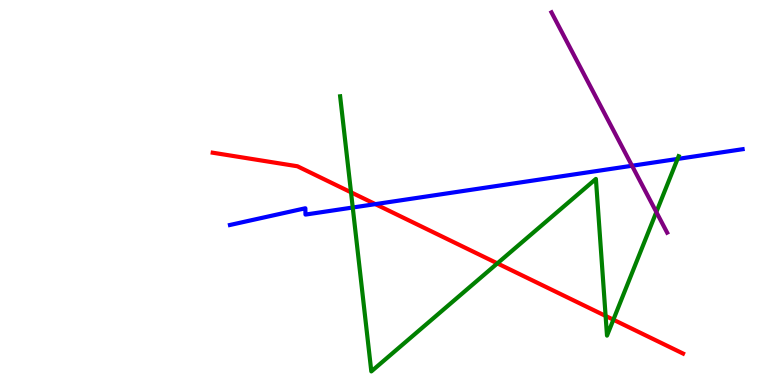[{'lines': ['blue', 'red'], 'intersections': [{'x': 4.84, 'y': 4.7}]}, {'lines': ['green', 'red'], 'intersections': [{'x': 4.53, 'y': 5.01}, {'x': 6.42, 'y': 3.16}, {'x': 7.81, 'y': 1.79}, {'x': 7.91, 'y': 1.7}]}, {'lines': ['purple', 'red'], 'intersections': []}, {'lines': ['blue', 'green'], 'intersections': [{'x': 4.55, 'y': 4.61}, {'x': 8.74, 'y': 5.87}]}, {'lines': ['blue', 'purple'], 'intersections': [{'x': 8.16, 'y': 5.69}]}, {'lines': ['green', 'purple'], 'intersections': [{'x': 8.47, 'y': 4.49}]}]